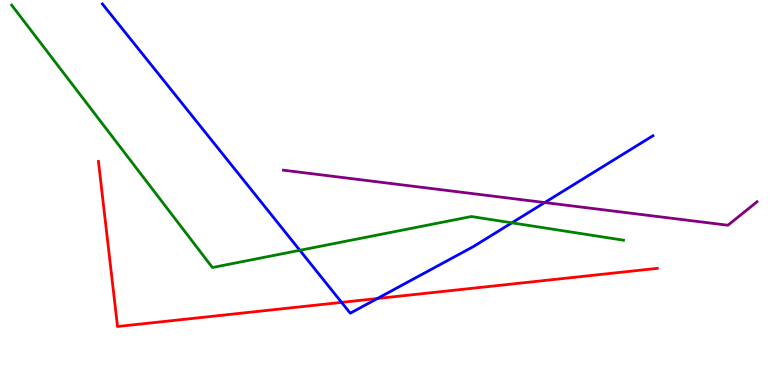[{'lines': ['blue', 'red'], 'intersections': [{'x': 4.41, 'y': 2.15}, {'x': 4.87, 'y': 2.25}]}, {'lines': ['green', 'red'], 'intersections': []}, {'lines': ['purple', 'red'], 'intersections': []}, {'lines': ['blue', 'green'], 'intersections': [{'x': 3.87, 'y': 3.5}, {'x': 6.6, 'y': 4.21}]}, {'lines': ['blue', 'purple'], 'intersections': [{'x': 7.03, 'y': 4.74}]}, {'lines': ['green', 'purple'], 'intersections': []}]